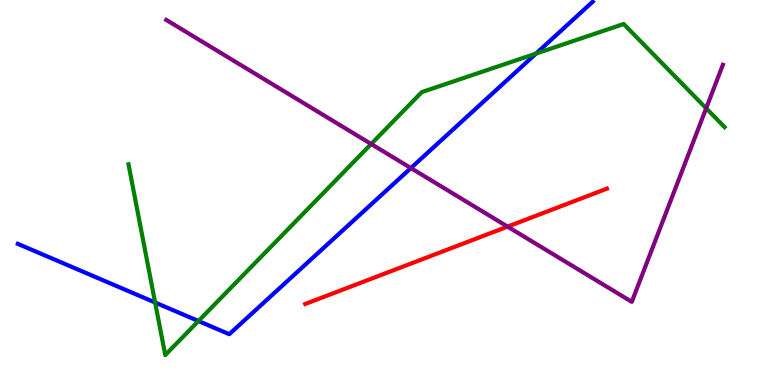[{'lines': ['blue', 'red'], 'intersections': []}, {'lines': ['green', 'red'], 'intersections': []}, {'lines': ['purple', 'red'], 'intersections': [{'x': 6.55, 'y': 4.11}]}, {'lines': ['blue', 'green'], 'intersections': [{'x': 2.0, 'y': 2.14}, {'x': 2.56, 'y': 1.66}, {'x': 6.92, 'y': 8.61}]}, {'lines': ['blue', 'purple'], 'intersections': [{'x': 5.3, 'y': 5.63}]}, {'lines': ['green', 'purple'], 'intersections': [{'x': 4.79, 'y': 6.26}, {'x': 9.11, 'y': 7.19}]}]